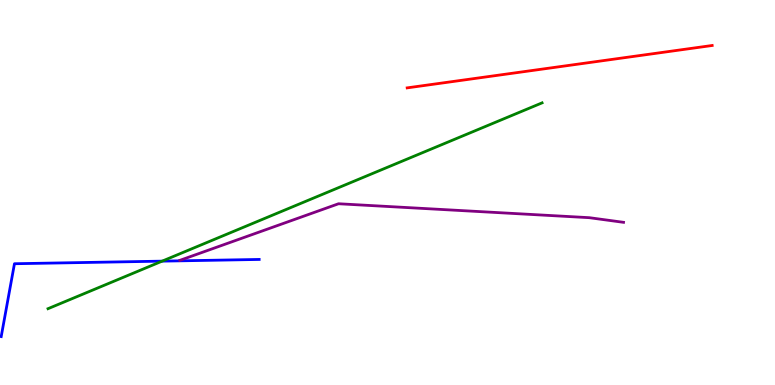[{'lines': ['blue', 'red'], 'intersections': []}, {'lines': ['green', 'red'], 'intersections': []}, {'lines': ['purple', 'red'], 'intersections': []}, {'lines': ['blue', 'green'], 'intersections': [{'x': 2.09, 'y': 3.22}]}, {'lines': ['blue', 'purple'], 'intersections': []}, {'lines': ['green', 'purple'], 'intersections': []}]